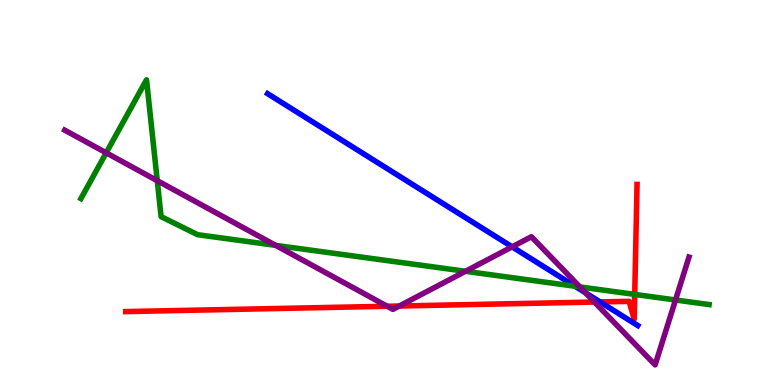[{'lines': ['blue', 'red'], 'intersections': [{'x': 7.74, 'y': 2.16}]}, {'lines': ['green', 'red'], 'intersections': [{'x': 8.19, 'y': 2.35}]}, {'lines': ['purple', 'red'], 'intersections': [{'x': 5.0, 'y': 2.05}, {'x': 5.15, 'y': 2.05}, {'x': 7.67, 'y': 2.15}]}, {'lines': ['blue', 'green'], 'intersections': [{'x': 7.42, 'y': 2.56}]}, {'lines': ['blue', 'purple'], 'intersections': [{'x': 6.61, 'y': 3.59}, {'x': 7.56, 'y': 2.39}]}, {'lines': ['green', 'purple'], 'intersections': [{'x': 1.37, 'y': 6.03}, {'x': 2.03, 'y': 5.31}, {'x': 3.56, 'y': 3.63}, {'x': 6.01, 'y': 2.95}, {'x': 7.48, 'y': 2.55}, {'x': 8.72, 'y': 2.21}]}]